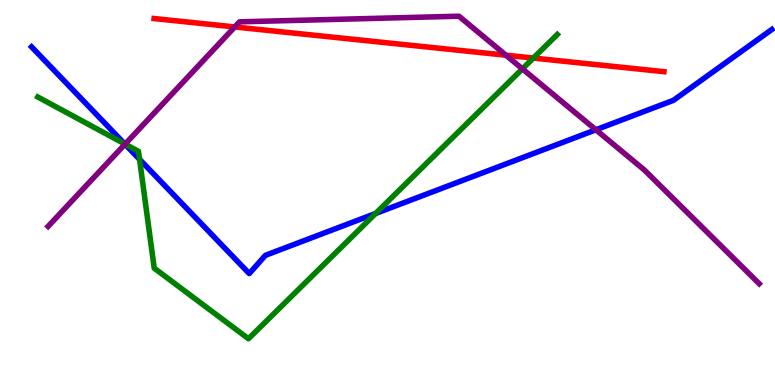[{'lines': ['blue', 'red'], 'intersections': []}, {'lines': ['green', 'red'], 'intersections': [{'x': 6.88, 'y': 8.49}]}, {'lines': ['purple', 'red'], 'intersections': [{'x': 3.03, 'y': 9.3}, {'x': 6.53, 'y': 8.57}]}, {'lines': ['blue', 'green'], 'intersections': [{'x': 1.61, 'y': 6.26}, {'x': 1.8, 'y': 5.86}, {'x': 4.85, 'y': 4.46}]}, {'lines': ['blue', 'purple'], 'intersections': [{'x': 1.61, 'y': 6.25}, {'x': 7.69, 'y': 6.63}]}, {'lines': ['green', 'purple'], 'intersections': [{'x': 1.61, 'y': 6.26}, {'x': 6.74, 'y': 8.21}]}]